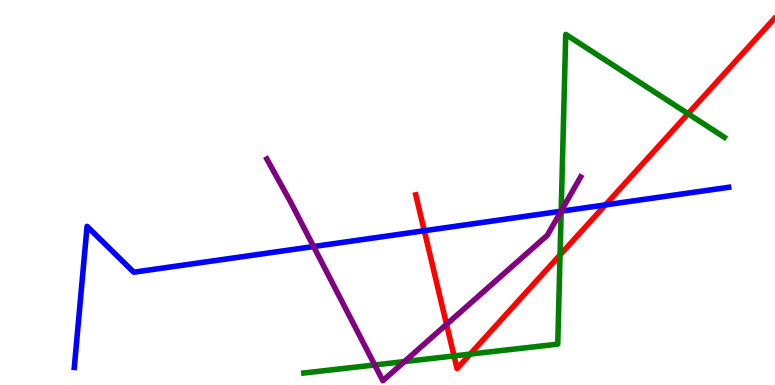[{'lines': ['blue', 'red'], 'intersections': [{'x': 5.47, 'y': 4.01}, {'x': 7.81, 'y': 4.68}]}, {'lines': ['green', 'red'], 'intersections': [{'x': 5.86, 'y': 0.755}, {'x': 6.07, 'y': 0.803}, {'x': 7.23, 'y': 3.38}, {'x': 8.88, 'y': 7.05}]}, {'lines': ['purple', 'red'], 'intersections': [{'x': 5.76, 'y': 1.57}]}, {'lines': ['blue', 'green'], 'intersections': [{'x': 7.24, 'y': 4.51}]}, {'lines': ['blue', 'purple'], 'intersections': [{'x': 4.05, 'y': 3.6}, {'x': 7.24, 'y': 4.51}]}, {'lines': ['green', 'purple'], 'intersections': [{'x': 4.84, 'y': 0.521}, {'x': 5.22, 'y': 0.608}, {'x': 7.24, 'y': 4.52}]}]